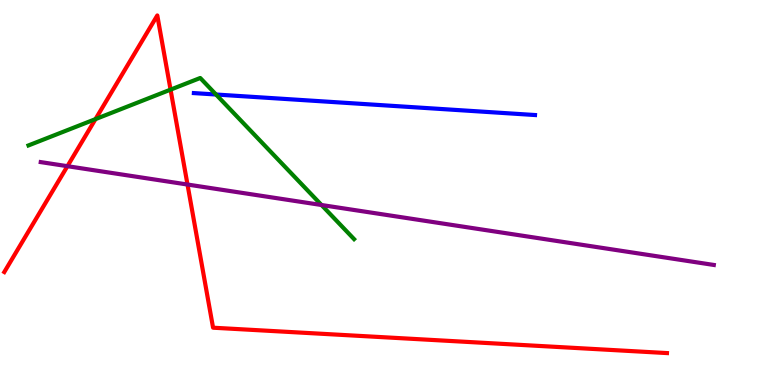[{'lines': ['blue', 'red'], 'intersections': []}, {'lines': ['green', 'red'], 'intersections': [{'x': 1.23, 'y': 6.91}, {'x': 2.2, 'y': 7.67}]}, {'lines': ['purple', 'red'], 'intersections': [{'x': 0.87, 'y': 5.68}, {'x': 2.42, 'y': 5.21}]}, {'lines': ['blue', 'green'], 'intersections': [{'x': 2.79, 'y': 7.55}]}, {'lines': ['blue', 'purple'], 'intersections': []}, {'lines': ['green', 'purple'], 'intersections': [{'x': 4.15, 'y': 4.68}]}]